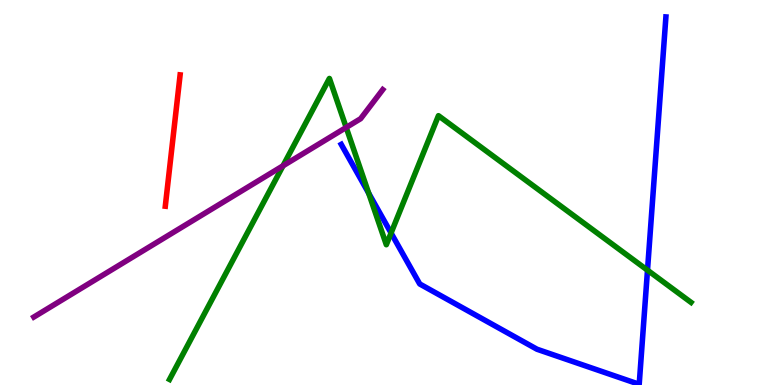[{'lines': ['blue', 'red'], 'intersections': []}, {'lines': ['green', 'red'], 'intersections': []}, {'lines': ['purple', 'red'], 'intersections': []}, {'lines': ['blue', 'green'], 'intersections': [{'x': 4.76, 'y': 4.98}, {'x': 5.05, 'y': 3.95}, {'x': 8.35, 'y': 2.98}]}, {'lines': ['blue', 'purple'], 'intersections': []}, {'lines': ['green', 'purple'], 'intersections': [{'x': 3.65, 'y': 5.69}, {'x': 4.47, 'y': 6.69}]}]